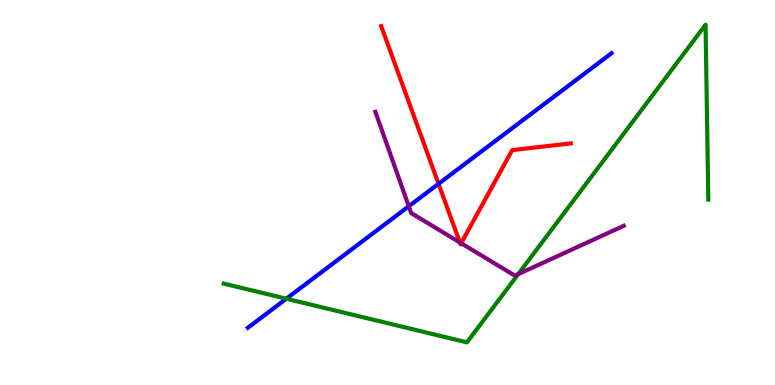[{'lines': ['blue', 'red'], 'intersections': [{'x': 5.66, 'y': 5.23}]}, {'lines': ['green', 'red'], 'intersections': []}, {'lines': ['purple', 'red'], 'intersections': [{'x': 5.93, 'y': 3.7}, {'x': 5.95, 'y': 3.68}]}, {'lines': ['blue', 'green'], 'intersections': [{'x': 3.69, 'y': 2.24}]}, {'lines': ['blue', 'purple'], 'intersections': [{'x': 5.27, 'y': 4.64}]}, {'lines': ['green', 'purple'], 'intersections': [{'x': 6.69, 'y': 2.88}]}]